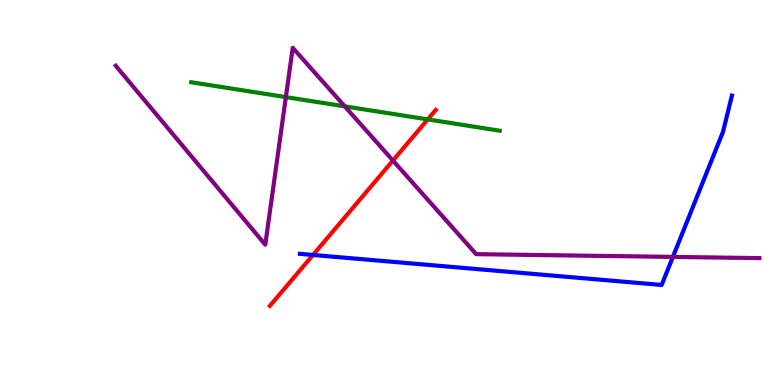[{'lines': ['blue', 'red'], 'intersections': [{'x': 4.04, 'y': 3.38}]}, {'lines': ['green', 'red'], 'intersections': [{'x': 5.52, 'y': 6.9}]}, {'lines': ['purple', 'red'], 'intersections': [{'x': 5.07, 'y': 5.83}]}, {'lines': ['blue', 'green'], 'intersections': []}, {'lines': ['blue', 'purple'], 'intersections': [{'x': 8.68, 'y': 3.33}]}, {'lines': ['green', 'purple'], 'intersections': [{'x': 3.69, 'y': 7.48}, {'x': 4.45, 'y': 7.24}]}]